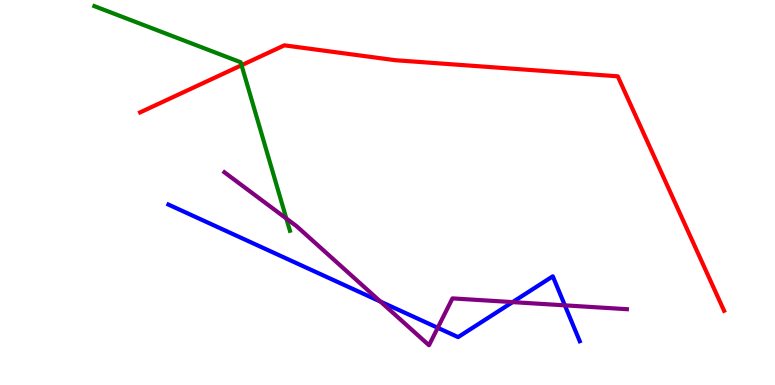[{'lines': ['blue', 'red'], 'intersections': []}, {'lines': ['green', 'red'], 'intersections': [{'x': 3.12, 'y': 8.31}]}, {'lines': ['purple', 'red'], 'intersections': []}, {'lines': ['blue', 'green'], 'intersections': []}, {'lines': ['blue', 'purple'], 'intersections': [{'x': 4.91, 'y': 2.17}, {'x': 5.65, 'y': 1.49}, {'x': 6.61, 'y': 2.15}, {'x': 7.29, 'y': 2.07}]}, {'lines': ['green', 'purple'], 'intersections': [{'x': 3.69, 'y': 4.32}]}]